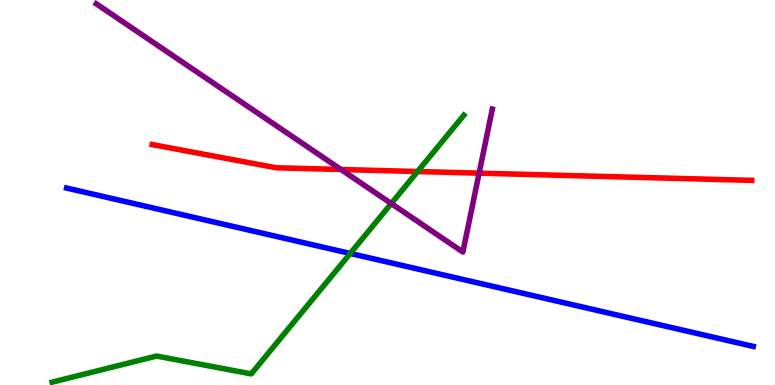[{'lines': ['blue', 'red'], 'intersections': []}, {'lines': ['green', 'red'], 'intersections': [{'x': 5.39, 'y': 5.55}]}, {'lines': ['purple', 'red'], 'intersections': [{'x': 4.4, 'y': 5.6}, {'x': 6.18, 'y': 5.5}]}, {'lines': ['blue', 'green'], 'intersections': [{'x': 4.52, 'y': 3.42}]}, {'lines': ['blue', 'purple'], 'intersections': []}, {'lines': ['green', 'purple'], 'intersections': [{'x': 5.05, 'y': 4.71}]}]